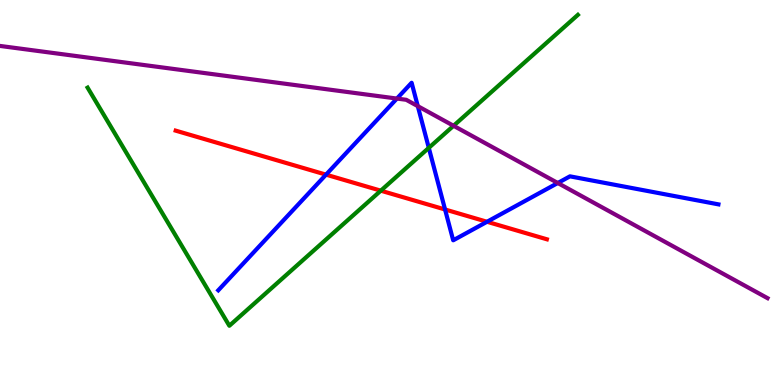[{'lines': ['blue', 'red'], 'intersections': [{'x': 4.21, 'y': 5.46}, {'x': 5.74, 'y': 4.56}, {'x': 6.28, 'y': 4.24}]}, {'lines': ['green', 'red'], 'intersections': [{'x': 4.91, 'y': 5.05}]}, {'lines': ['purple', 'red'], 'intersections': []}, {'lines': ['blue', 'green'], 'intersections': [{'x': 5.53, 'y': 6.16}]}, {'lines': ['blue', 'purple'], 'intersections': [{'x': 5.12, 'y': 7.44}, {'x': 5.39, 'y': 7.24}, {'x': 7.2, 'y': 5.25}]}, {'lines': ['green', 'purple'], 'intersections': [{'x': 5.85, 'y': 6.73}]}]